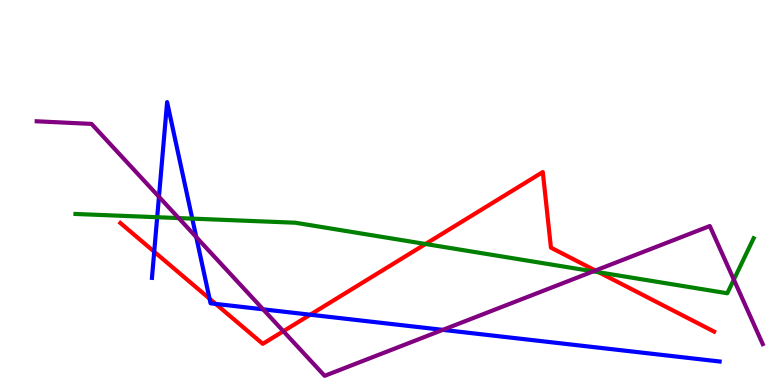[{'lines': ['blue', 'red'], 'intersections': [{'x': 1.99, 'y': 3.46}, {'x': 2.7, 'y': 2.24}, {'x': 2.78, 'y': 2.11}, {'x': 4.0, 'y': 1.83}]}, {'lines': ['green', 'red'], 'intersections': [{'x': 5.49, 'y': 3.66}, {'x': 7.73, 'y': 2.93}]}, {'lines': ['purple', 'red'], 'intersections': [{'x': 3.66, 'y': 1.4}, {'x': 7.68, 'y': 2.97}]}, {'lines': ['blue', 'green'], 'intersections': [{'x': 2.03, 'y': 4.36}, {'x': 2.48, 'y': 4.32}]}, {'lines': ['blue', 'purple'], 'intersections': [{'x': 2.05, 'y': 4.89}, {'x': 2.53, 'y': 3.84}, {'x': 3.39, 'y': 1.97}, {'x': 5.71, 'y': 1.43}]}, {'lines': ['green', 'purple'], 'intersections': [{'x': 2.31, 'y': 4.34}, {'x': 7.65, 'y': 2.95}, {'x': 9.47, 'y': 2.74}]}]